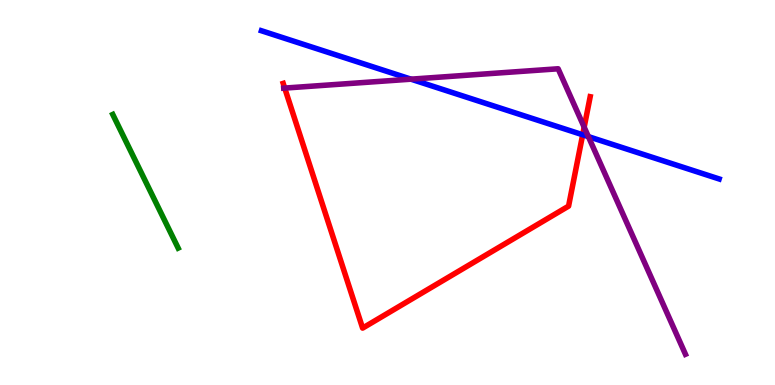[{'lines': ['blue', 'red'], 'intersections': [{'x': 7.52, 'y': 6.5}]}, {'lines': ['green', 'red'], 'intersections': []}, {'lines': ['purple', 'red'], 'intersections': [{'x': 3.67, 'y': 7.71}, {'x': 7.54, 'y': 6.7}]}, {'lines': ['blue', 'green'], 'intersections': []}, {'lines': ['blue', 'purple'], 'intersections': [{'x': 5.3, 'y': 7.94}, {'x': 7.59, 'y': 6.45}]}, {'lines': ['green', 'purple'], 'intersections': []}]